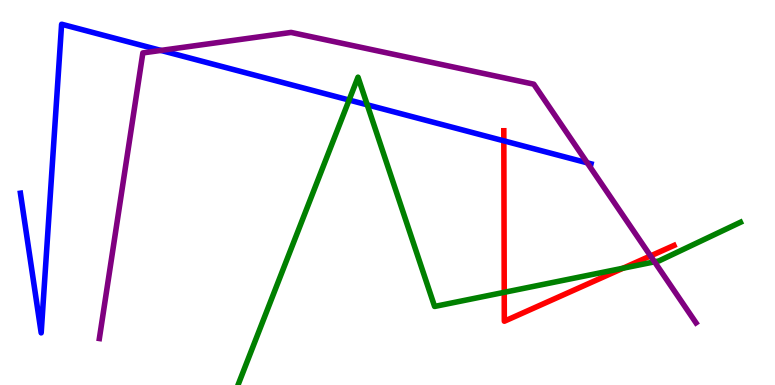[{'lines': ['blue', 'red'], 'intersections': [{'x': 6.5, 'y': 6.34}]}, {'lines': ['green', 'red'], 'intersections': [{'x': 6.51, 'y': 2.41}, {'x': 8.04, 'y': 3.03}]}, {'lines': ['purple', 'red'], 'intersections': [{'x': 8.39, 'y': 3.35}]}, {'lines': ['blue', 'green'], 'intersections': [{'x': 4.5, 'y': 7.4}, {'x': 4.74, 'y': 7.28}]}, {'lines': ['blue', 'purple'], 'intersections': [{'x': 2.08, 'y': 8.69}, {'x': 7.58, 'y': 5.77}]}, {'lines': ['green', 'purple'], 'intersections': [{'x': 8.45, 'y': 3.2}]}]